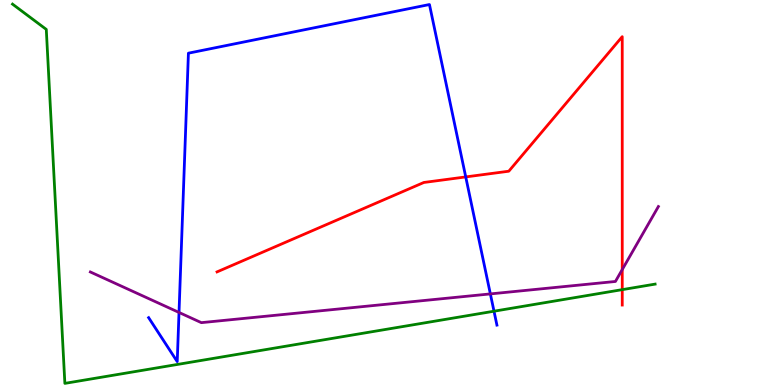[{'lines': ['blue', 'red'], 'intersections': [{'x': 6.01, 'y': 5.4}]}, {'lines': ['green', 'red'], 'intersections': [{'x': 8.03, 'y': 2.48}]}, {'lines': ['purple', 'red'], 'intersections': [{'x': 8.03, 'y': 3.0}]}, {'lines': ['blue', 'green'], 'intersections': [{'x': 6.37, 'y': 1.92}]}, {'lines': ['blue', 'purple'], 'intersections': [{'x': 2.31, 'y': 1.88}, {'x': 6.33, 'y': 2.37}]}, {'lines': ['green', 'purple'], 'intersections': []}]